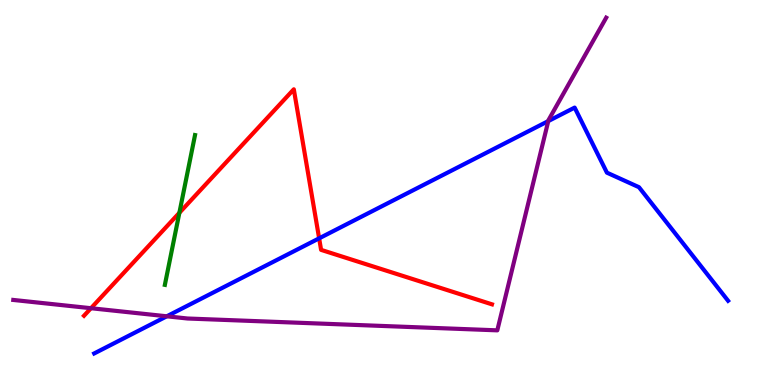[{'lines': ['blue', 'red'], 'intersections': [{'x': 4.12, 'y': 3.81}]}, {'lines': ['green', 'red'], 'intersections': [{'x': 2.31, 'y': 4.47}]}, {'lines': ['purple', 'red'], 'intersections': [{'x': 1.17, 'y': 1.99}]}, {'lines': ['blue', 'green'], 'intersections': []}, {'lines': ['blue', 'purple'], 'intersections': [{'x': 2.15, 'y': 1.78}, {'x': 7.07, 'y': 6.85}]}, {'lines': ['green', 'purple'], 'intersections': []}]